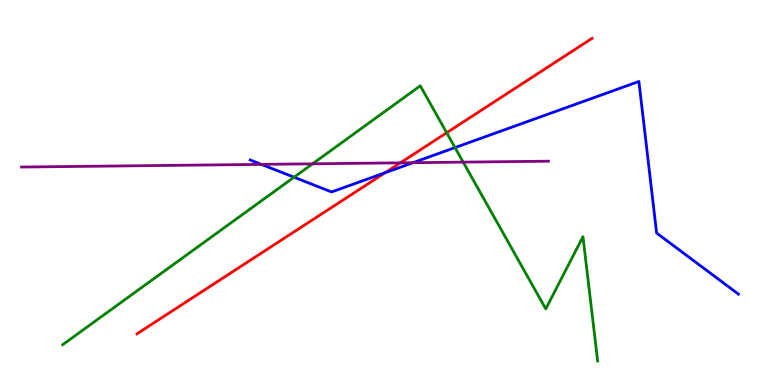[{'lines': ['blue', 'red'], 'intersections': [{'x': 4.97, 'y': 5.51}]}, {'lines': ['green', 'red'], 'intersections': [{'x': 5.76, 'y': 6.55}]}, {'lines': ['purple', 'red'], 'intersections': [{'x': 5.17, 'y': 5.77}]}, {'lines': ['blue', 'green'], 'intersections': [{'x': 3.79, 'y': 5.4}, {'x': 5.87, 'y': 6.17}]}, {'lines': ['blue', 'purple'], 'intersections': [{'x': 3.37, 'y': 5.73}, {'x': 5.33, 'y': 5.77}]}, {'lines': ['green', 'purple'], 'intersections': [{'x': 4.03, 'y': 5.75}, {'x': 5.98, 'y': 5.79}]}]